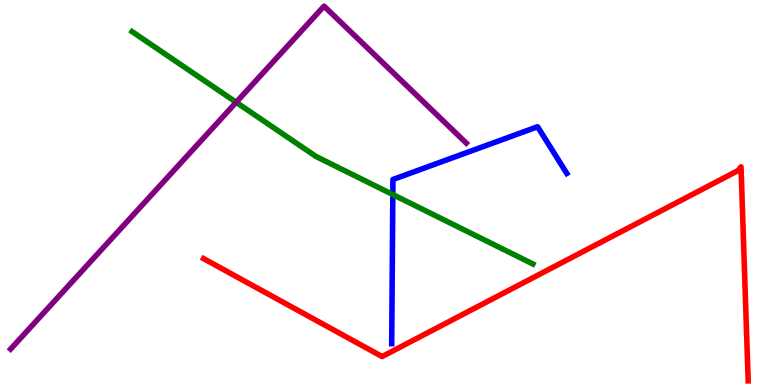[{'lines': ['blue', 'red'], 'intersections': []}, {'lines': ['green', 'red'], 'intersections': []}, {'lines': ['purple', 'red'], 'intersections': []}, {'lines': ['blue', 'green'], 'intersections': [{'x': 5.07, 'y': 4.95}]}, {'lines': ['blue', 'purple'], 'intersections': []}, {'lines': ['green', 'purple'], 'intersections': [{'x': 3.05, 'y': 7.34}]}]